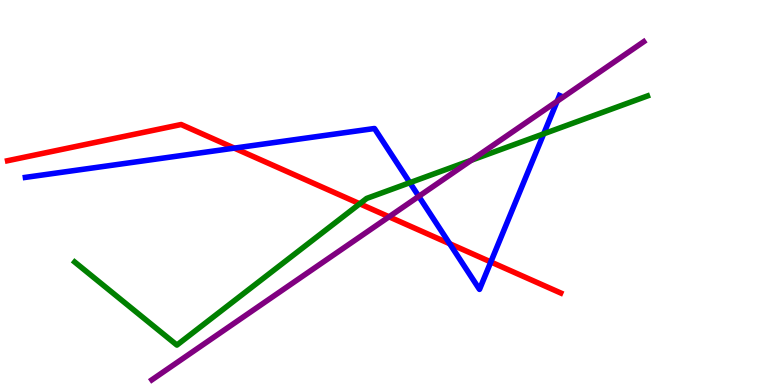[{'lines': ['blue', 'red'], 'intersections': [{'x': 3.02, 'y': 6.15}, {'x': 5.8, 'y': 3.67}, {'x': 6.33, 'y': 3.2}]}, {'lines': ['green', 'red'], 'intersections': [{'x': 4.64, 'y': 4.71}]}, {'lines': ['purple', 'red'], 'intersections': [{'x': 5.02, 'y': 4.37}]}, {'lines': ['blue', 'green'], 'intersections': [{'x': 5.29, 'y': 5.26}, {'x': 7.02, 'y': 6.52}]}, {'lines': ['blue', 'purple'], 'intersections': [{'x': 5.4, 'y': 4.9}, {'x': 7.19, 'y': 7.37}]}, {'lines': ['green', 'purple'], 'intersections': [{'x': 6.08, 'y': 5.84}]}]